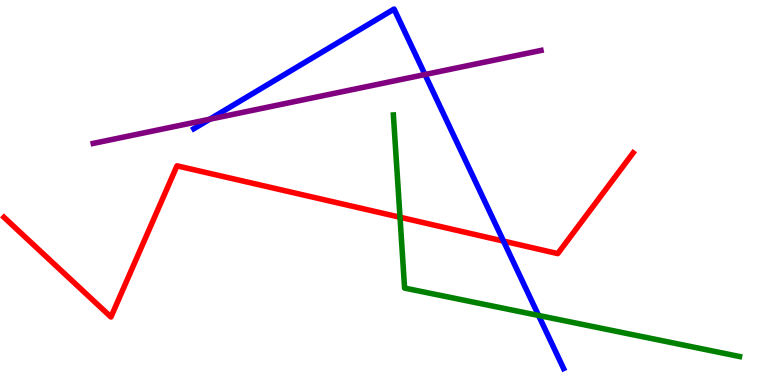[{'lines': ['blue', 'red'], 'intersections': [{'x': 6.5, 'y': 3.74}]}, {'lines': ['green', 'red'], 'intersections': [{'x': 5.16, 'y': 4.36}]}, {'lines': ['purple', 'red'], 'intersections': []}, {'lines': ['blue', 'green'], 'intersections': [{'x': 6.95, 'y': 1.81}]}, {'lines': ['blue', 'purple'], 'intersections': [{'x': 2.71, 'y': 6.9}, {'x': 5.48, 'y': 8.06}]}, {'lines': ['green', 'purple'], 'intersections': []}]